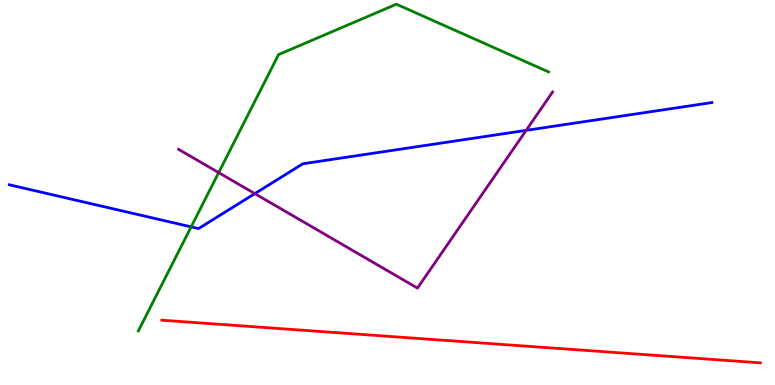[{'lines': ['blue', 'red'], 'intersections': []}, {'lines': ['green', 'red'], 'intersections': []}, {'lines': ['purple', 'red'], 'intersections': []}, {'lines': ['blue', 'green'], 'intersections': [{'x': 2.47, 'y': 4.11}]}, {'lines': ['blue', 'purple'], 'intersections': [{'x': 3.29, 'y': 4.97}, {'x': 6.79, 'y': 6.61}]}, {'lines': ['green', 'purple'], 'intersections': [{'x': 2.82, 'y': 5.52}]}]